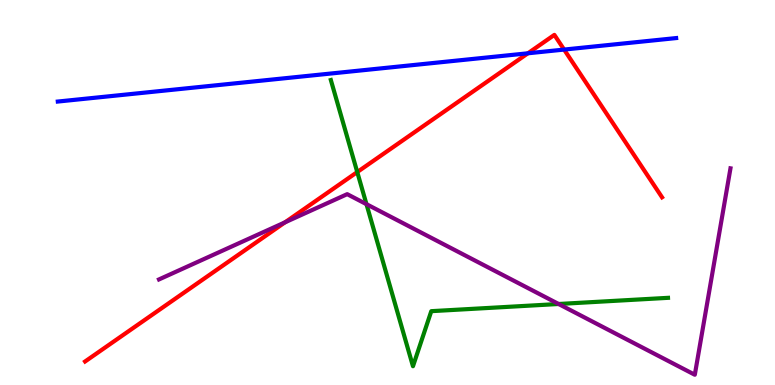[{'lines': ['blue', 'red'], 'intersections': [{'x': 6.81, 'y': 8.62}, {'x': 7.28, 'y': 8.71}]}, {'lines': ['green', 'red'], 'intersections': [{'x': 4.61, 'y': 5.53}]}, {'lines': ['purple', 'red'], 'intersections': [{'x': 3.68, 'y': 4.23}]}, {'lines': ['blue', 'green'], 'intersections': []}, {'lines': ['blue', 'purple'], 'intersections': []}, {'lines': ['green', 'purple'], 'intersections': [{'x': 4.73, 'y': 4.7}, {'x': 7.21, 'y': 2.1}]}]